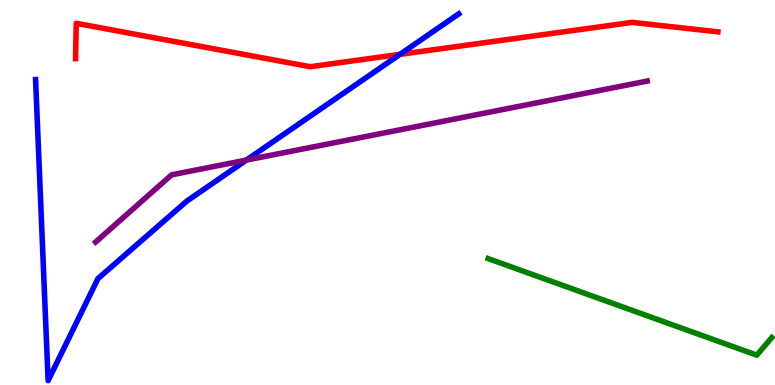[{'lines': ['blue', 'red'], 'intersections': [{'x': 5.16, 'y': 8.59}]}, {'lines': ['green', 'red'], 'intersections': []}, {'lines': ['purple', 'red'], 'intersections': []}, {'lines': ['blue', 'green'], 'intersections': []}, {'lines': ['blue', 'purple'], 'intersections': [{'x': 3.18, 'y': 5.84}]}, {'lines': ['green', 'purple'], 'intersections': []}]